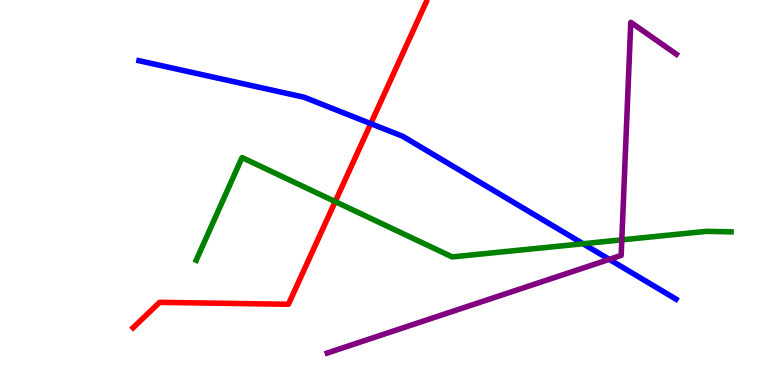[{'lines': ['blue', 'red'], 'intersections': [{'x': 4.78, 'y': 6.79}]}, {'lines': ['green', 'red'], 'intersections': [{'x': 4.33, 'y': 4.76}]}, {'lines': ['purple', 'red'], 'intersections': []}, {'lines': ['blue', 'green'], 'intersections': [{'x': 7.52, 'y': 3.67}]}, {'lines': ['blue', 'purple'], 'intersections': [{'x': 7.86, 'y': 3.26}]}, {'lines': ['green', 'purple'], 'intersections': [{'x': 8.02, 'y': 3.77}]}]